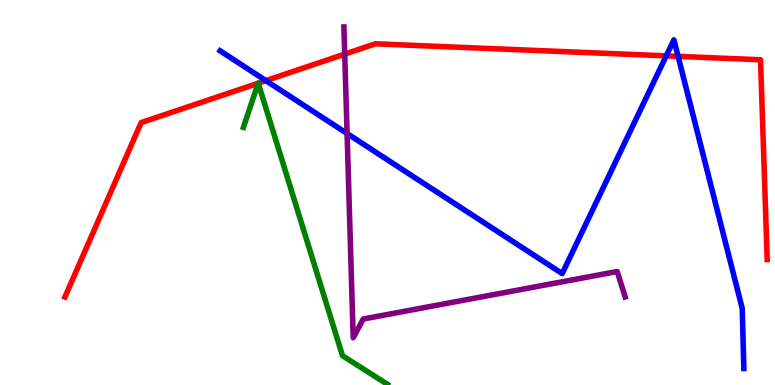[{'lines': ['blue', 'red'], 'intersections': [{'x': 3.43, 'y': 7.91}, {'x': 8.6, 'y': 8.55}, {'x': 8.75, 'y': 8.54}]}, {'lines': ['green', 'red'], 'intersections': [{'x': 3.33, 'y': 7.84}, {'x': 3.33, 'y': 7.84}]}, {'lines': ['purple', 'red'], 'intersections': [{'x': 4.45, 'y': 8.59}]}, {'lines': ['blue', 'green'], 'intersections': []}, {'lines': ['blue', 'purple'], 'intersections': [{'x': 4.48, 'y': 6.53}]}, {'lines': ['green', 'purple'], 'intersections': []}]